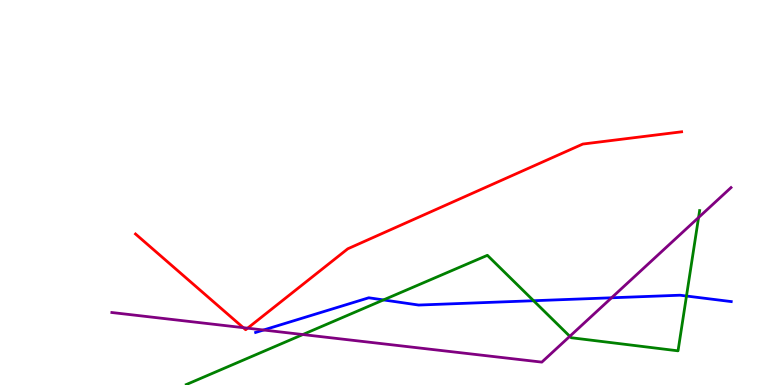[{'lines': ['blue', 'red'], 'intersections': []}, {'lines': ['green', 'red'], 'intersections': []}, {'lines': ['purple', 'red'], 'intersections': [{'x': 3.14, 'y': 1.49}, {'x': 3.2, 'y': 1.48}]}, {'lines': ['blue', 'green'], 'intersections': [{'x': 4.95, 'y': 2.21}, {'x': 6.88, 'y': 2.19}, {'x': 8.86, 'y': 2.31}]}, {'lines': ['blue', 'purple'], 'intersections': [{'x': 3.4, 'y': 1.43}, {'x': 7.89, 'y': 2.27}]}, {'lines': ['green', 'purple'], 'intersections': [{'x': 3.91, 'y': 1.31}, {'x': 7.35, 'y': 1.26}, {'x': 9.01, 'y': 4.35}]}]